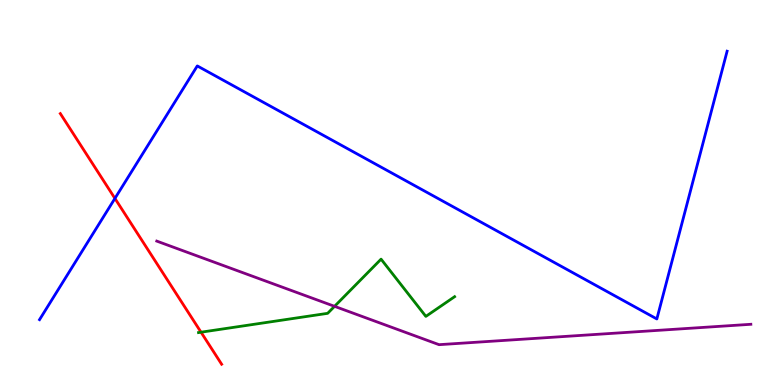[{'lines': ['blue', 'red'], 'intersections': [{'x': 1.48, 'y': 4.85}]}, {'lines': ['green', 'red'], 'intersections': [{'x': 2.59, 'y': 1.37}]}, {'lines': ['purple', 'red'], 'intersections': []}, {'lines': ['blue', 'green'], 'intersections': []}, {'lines': ['blue', 'purple'], 'intersections': []}, {'lines': ['green', 'purple'], 'intersections': [{'x': 4.32, 'y': 2.04}]}]